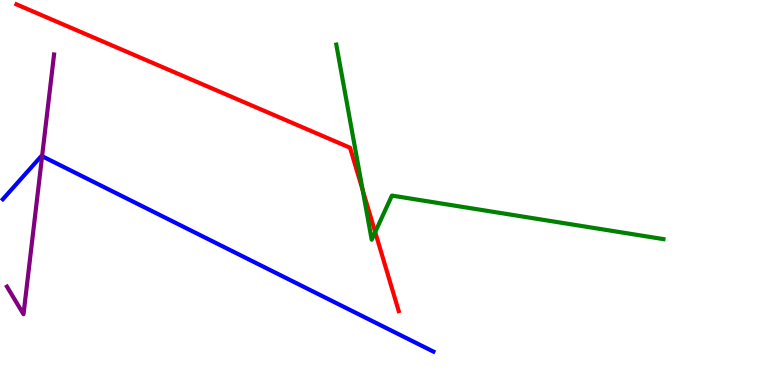[{'lines': ['blue', 'red'], 'intersections': []}, {'lines': ['green', 'red'], 'intersections': [{'x': 4.68, 'y': 5.06}, {'x': 4.84, 'y': 3.97}]}, {'lines': ['purple', 'red'], 'intersections': []}, {'lines': ['blue', 'green'], 'intersections': []}, {'lines': ['blue', 'purple'], 'intersections': [{'x': 0.543, 'y': 5.94}]}, {'lines': ['green', 'purple'], 'intersections': []}]